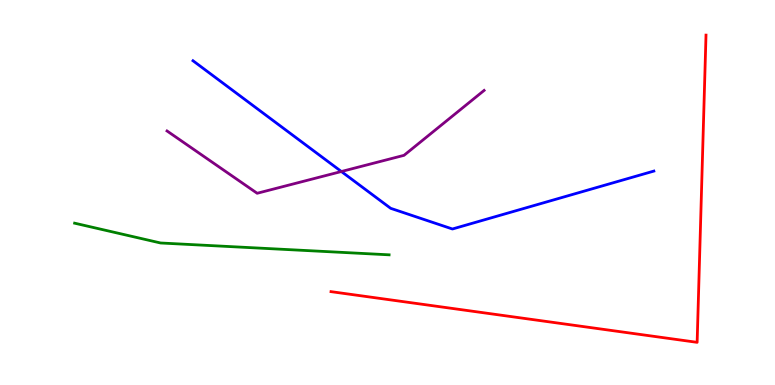[{'lines': ['blue', 'red'], 'intersections': []}, {'lines': ['green', 'red'], 'intersections': []}, {'lines': ['purple', 'red'], 'intersections': []}, {'lines': ['blue', 'green'], 'intersections': []}, {'lines': ['blue', 'purple'], 'intersections': [{'x': 4.4, 'y': 5.55}]}, {'lines': ['green', 'purple'], 'intersections': []}]